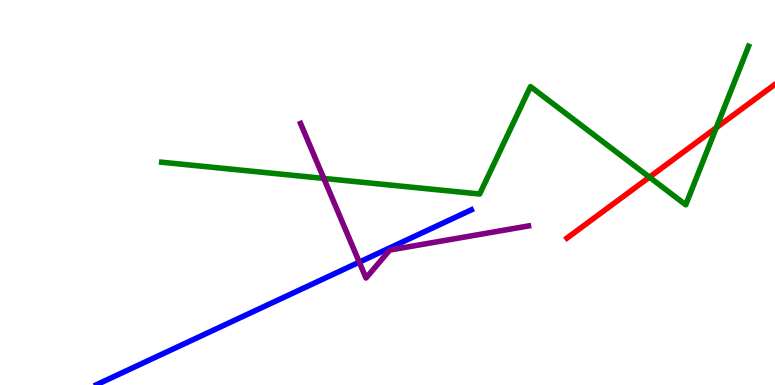[{'lines': ['blue', 'red'], 'intersections': []}, {'lines': ['green', 'red'], 'intersections': [{'x': 8.38, 'y': 5.4}, {'x': 9.24, 'y': 6.68}]}, {'lines': ['purple', 'red'], 'intersections': []}, {'lines': ['blue', 'green'], 'intersections': []}, {'lines': ['blue', 'purple'], 'intersections': [{'x': 4.64, 'y': 3.19}]}, {'lines': ['green', 'purple'], 'intersections': [{'x': 4.18, 'y': 5.37}]}]